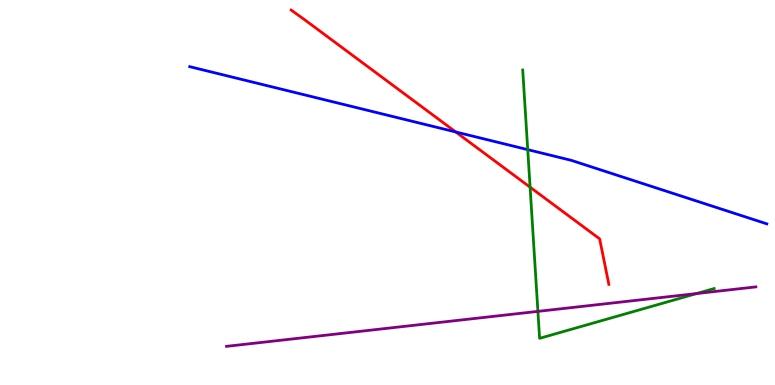[{'lines': ['blue', 'red'], 'intersections': [{'x': 5.88, 'y': 6.57}]}, {'lines': ['green', 'red'], 'intersections': [{'x': 6.84, 'y': 5.14}]}, {'lines': ['purple', 'red'], 'intersections': []}, {'lines': ['blue', 'green'], 'intersections': [{'x': 6.81, 'y': 6.11}]}, {'lines': ['blue', 'purple'], 'intersections': []}, {'lines': ['green', 'purple'], 'intersections': [{'x': 6.94, 'y': 1.91}, {'x': 8.99, 'y': 2.38}]}]